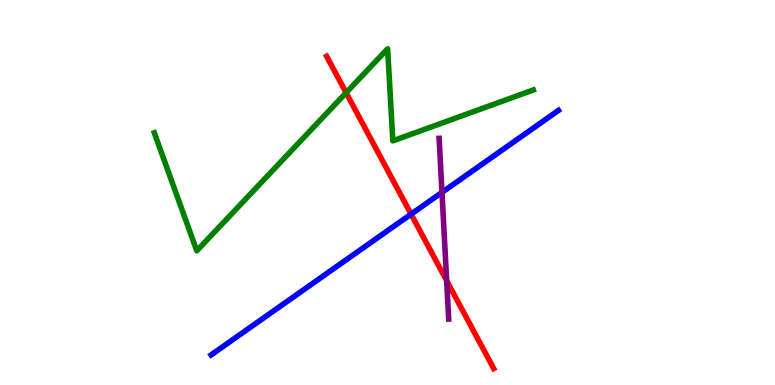[{'lines': ['blue', 'red'], 'intersections': [{'x': 5.3, 'y': 4.44}]}, {'lines': ['green', 'red'], 'intersections': [{'x': 4.47, 'y': 7.59}]}, {'lines': ['purple', 'red'], 'intersections': [{'x': 5.76, 'y': 2.71}]}, {'lines': ['blue', 'green'], 'intersections': []}, {'lines': ['blue', 'purple'], 'intersections': [{'x': 5.7, 'y': 5.0}]}, {'lines': ['green', 'purple'], 'intersections': []}]